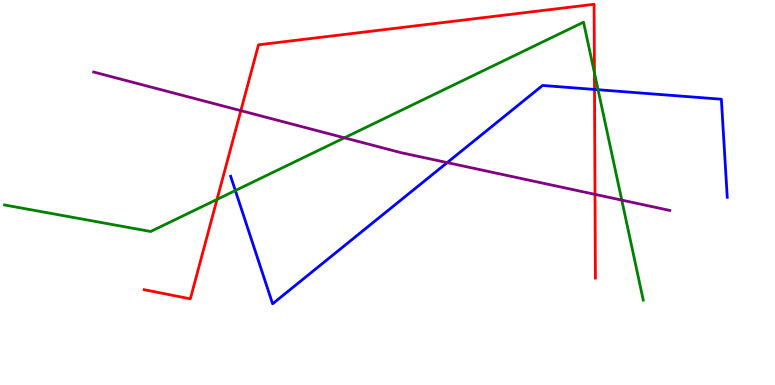[{'lines': ['blue', 'red'], 'intersections': [{'x': 7.67, 'y': 7.68}]}, {'lines': ['green', 'red'], 'intersections': [{'x': 2.8, 'y': 4.82}, {'x': 7.67, 'y': 8.11}]}, {'lines': ['purple', 'red'], 'intersections': [{'x': 3.11, 'y': 7.13}, {'x': 7.68, 'y': 4.95}]}, {'lines': ['blue', 'green'], 'intersections': [{'x': 3.04, 'y': 5.05}, {'x': 7.72, 'y': 7.67}]}, {'lines': ['blue', 'purple'], 'intersections': [{'x': 5.77, 'y': 5.78}]}, {'lines': ['green', 'purple'], 'intersections': [{'x': 4.44, 'y': 6.42}, {'x': 8.02, 'y': 4.8}]}]